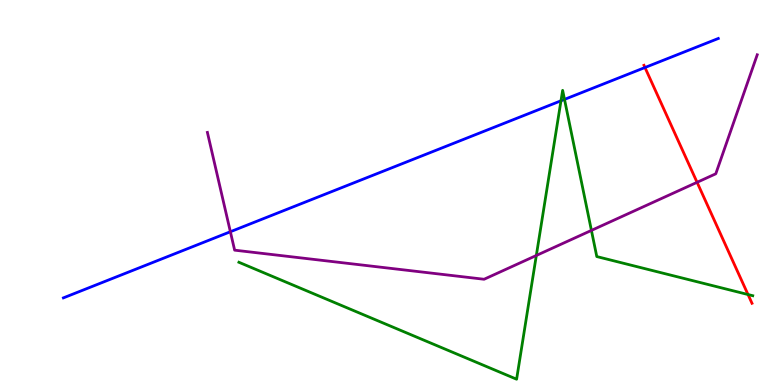[{'lines': ['blue', 'red'], 'intersections': [{'x': 8.32, 'y': 8.25}]}, {'lines': ['green', 'red'], 'intersections': [{'x': 9.65, 'y': 2.35}]}, {'lines': ['purple', 'red'], 'intersections': [{'x': 8.99, 'y': 5.26}]}, {'lines': ['blue', 'green'], 'intersections': [{'x': 7.24, 'y': 7.38}, {'x': 7.28, 'y': 7.42}]}, {'lines': ['blue', 'purple'], 'intersections': [{'x': 2.97, 'y': 3.98}]}, {'lines': ['green', 'purple'], 'intersections': [{'x': 6.92, 'y': 3.36}, {'x': 7.63, 'y': 4.02}]}]